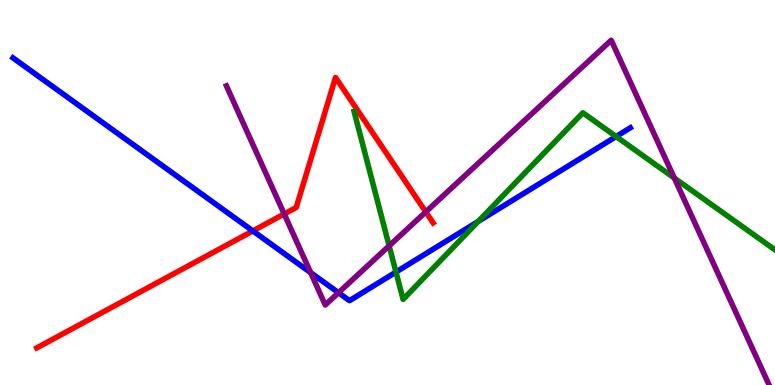[{'lines': ['blue', 'red'], 'intersections': [{'x': 3.26, 'y': 4.0}]}, {'lines': ['green', 'red'], 'intersections': []}, {'lines': ['purple', 'red'], 'intersections': [{'x': 3.67, 'y': 4.44}, {'x': 5.49, 'y': 4.5}]}, {'lines': ['blue', 'green'], 'intersections': [{'x': 5.11, 'y': 2.93}, {'x': 6.17, 'y': 4.25}, {'x': 7.95, 'y': 6.45}]}, {'lines': ['blue', 'purple'], 'intersections': [{'x': 4.01, 'y': 2.92}, {'x': 4.37, 'y': 2.4}]}, {'lines': ['green', 'purple'], 'intersections': [{'x': 5.02, 'y': 3.61}, {'x': 8.7, 'y': 5.38}]}]